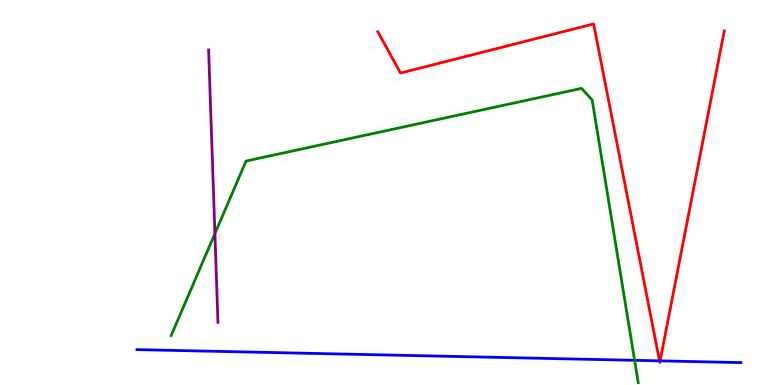[{'lines': ['blue', 'red'], 'intersections': [{'x': 8.51, 'y': 0.627}, {'x': 8.52, 'y': 0.627}]}, {'lines': ['green', 'red'], 'intersections': []}, {'lines': ['purple', 'red'], 'intersections': []}, {'lines': ['blue', 'green'], 'intersections': [{'x': 8.19, 'y': 0.641}]}, {'lines': ['blue', 'purple'], 'intersections': []}, {'lines': ['green', 'purple'], 'intersections': [{'x': 2.77, 'y': 3.93}]}]